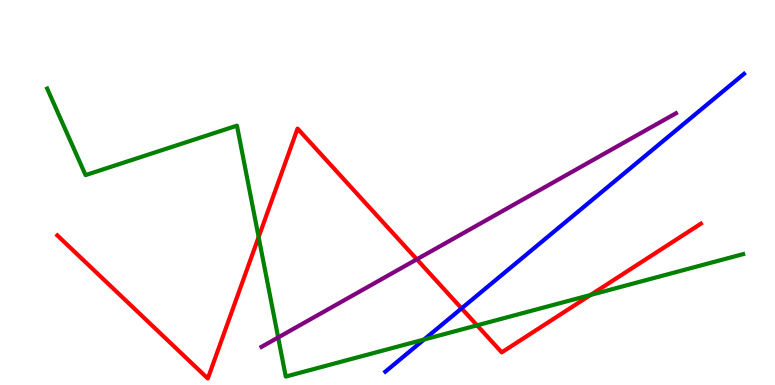[{'lines': ['blue', 'red'], 'intersections': [{'x': 5.96, 'y': 1.99}]}, {'lines': ['green', 'red'], 'intersections': [{'x': 3.34, 'y': 3.84}, {'x': 6.16, 'y': 1.55}, {'x': 7.62, 'y': 2.34}]}, {'lines': ['purple', 'red'], 'intersections': [{'x': 5.38, 'y': 3.26}]}, {'lines': ['blue', 'green'], 'intersections': [{'x': 5.47, 'y': 1.18}]}, {'lines': ['blue', 'purple'], 'intersections': []}, {'lines': ['green', 'purple'], 'intersections': [{'x': 3.59, 'y': 1.23}]}]